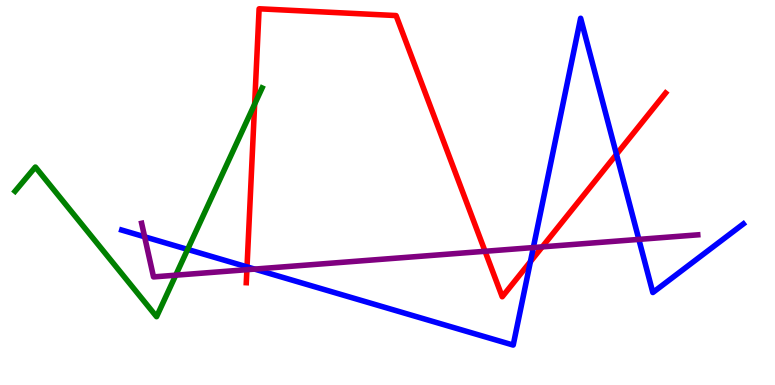[{'lines': ['blue', 'red'], 'intersections': [{'x': 3.19, 'y': 3.07}, {'x': 6.84, 'y': 3.2}, {'x': 7.95, 'y': 5.99}]}, {'lines': ['green', 'red'], 'intersections': [{'x': 3.29, 'y': 7.3}]}, {'lines': ['purple', 'red'], 'intersections': [{'x': 3.19, 'y': 3.0}, {'x': 6.26, 'y': 3.47}, {'x': 7.0, 'y': 3.59}]}, {'lines': ['blue', 'green'], 'intersections': [{'x': 2.42, 'y': 3.52}]}, {'lines': ['blue', 'purple'], 'intersections': [{'x': 1.87, 'y': 3.85}, {'x': 3.29, 'y': 3.01}, {'x': 6.88, 'y': 3.57}, {'x': 8.24, 'y': 3.78}]}, {'lines': ['green', 'purple'], 'intersections': [{'x': 2.27, 'y': 2.85}]}]